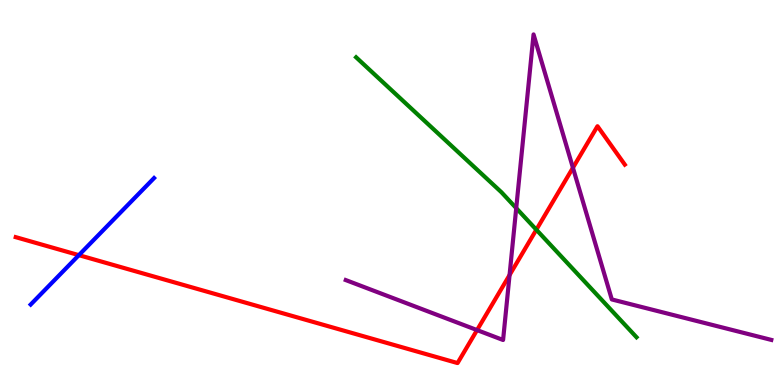[{'lines': ['blue', 'red'], 'intersections': [{'x': 1.02, 'y': 3.37}]}, {'lines': ['green', 'red'], 'intersections': [{'x': 6.92, 'y': 4.03}]}, {'lines': ['purple', 'red'], 'intersections': [{'x': 6.16, 'y': 1.43}, {'x': 6.57, 'y': 2.86}, {'x': 7.39, 'y': 5.64}]}, {'lines': ['blue', 'green'], 'intersections': []}, {'lines': ['blue', 'purple'], 'intersections': []}, {'lines': ['green', 'purple'], 'intersections': [{'x': 6.66, 'y': 4.59}]}]